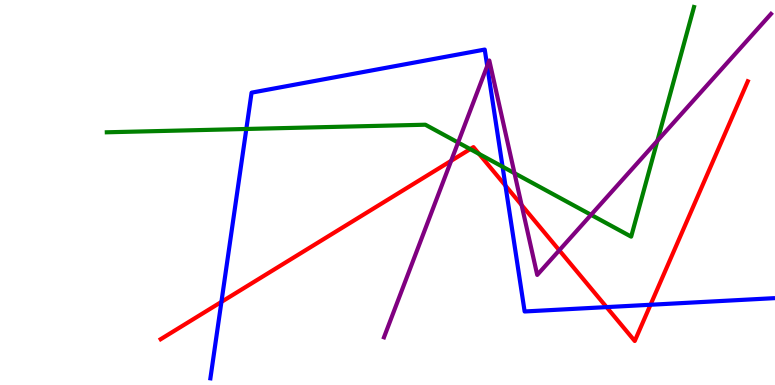[{'lines': ['blue', 'red'], 'intersections': [{'x': 2.86, 'y': 2.16}, {'x': 6.52, 'y': 5.18}, {'x': 7.83, 'y': 2.02}, {'x': 8.39, 'y': 2.08}]}, {'lines': ['green', 'red'], 'intersections': [{'x': 6.07, 'y': 6.13}, {'x': 6.18, 'y': 6.0}]}, {'lines': ['purple', 'red'], 'intersections': [{'x': 5.82, 'y': 5.82}, {'x': 6.73, 'y': 4.67}, {'x': 7.22, 'y': 3.5}]}, {'lines': ['blue', 'green'], 'intersections': [{'x': 3.18, 'y': 6.65}, {'x': 6.48, 'y': 5.67}]}, {'lines': ['blue', 'purple'], 'intersections': [{'x': 6.29, 'y': 8.29}]}, {'lines': ['green', 'purple'], 'intersections': [{'x': 5.91, 'y': 6.3}, {'x': 6.64, 'y': 5.5}, {'x': 7.63, 'y': 4.42}, {'x': 8.48, 'y': 6.34}]}]